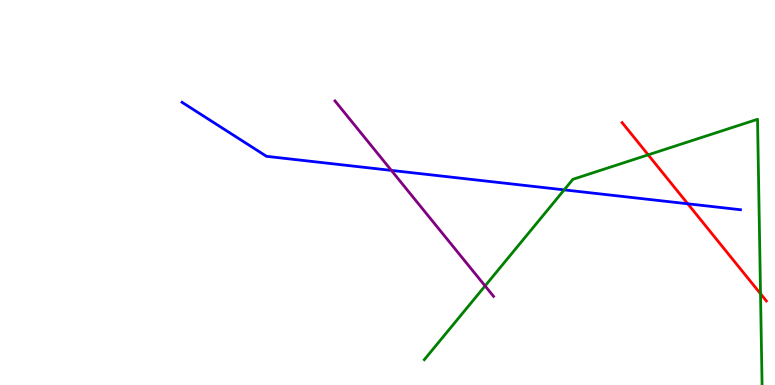[{'lines': ['blue', 'red'], 'intersections': [{'x': 8.87, 'y': 4.71}]}, {'lines': ['green', 'red'], 'intersections': [{'x': 8.36, 'y': 5.98}, {'x': 9.81, 'y': 2.37}]}, {'lines': ['purple', 'red'], 'intersections': []}, {'lines': ['blue', 'green'], 'intersections': [{'x': 7.28, 'y': 5.07}]}, {'lines': ['blue', 'purple'], 'intersections': [{'x': 5.05, 'y': 5.57}]}, {'lines': ['green', 'purple'], 'intersections': [{'x': 6.26, 'y': 2.57}]}]